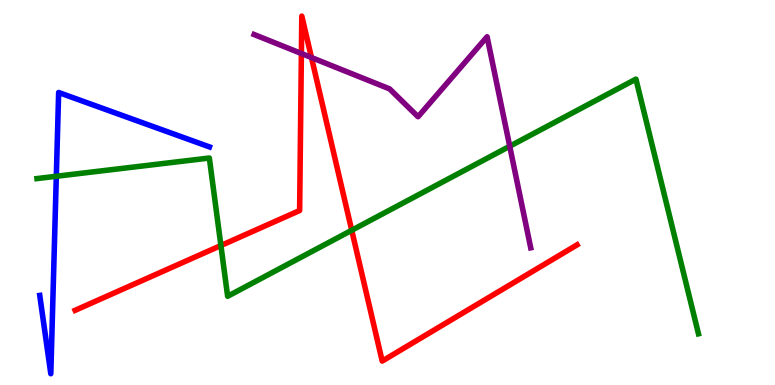[{'lines': ['blue', 'red'], 'intersections': []}, {'lines': ['green', 'red'], 'intersections': [{'x': 2.85, 'y': 3.62}, {'x': 4.54, 'y': 4.02}]}, {'lines': ['purple', 'red'], 'intersections': [{'x': 3.89, 'y': 8.61}, {'x': 4.02, 'y': 8.51}]}, {'lines': ['blue', 'green'], 'intersections': [{'x': 0.727, 'y': 5.42}]}, {'lines': ['blue', 'purple'], 'intersections': []}, {'lines': ['green', 'purple'], 'intersections': [{'x': 6.58, 'y': 6.2}]}]